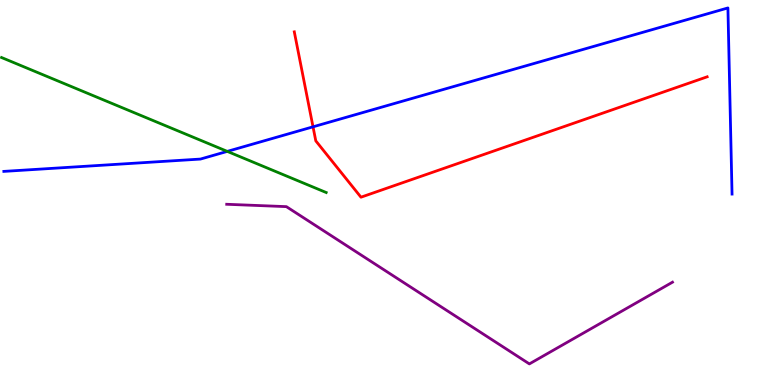[{'lines': ['blue', 'red'], 'intersections': [{'x': 4.04, 'y': 6.71}]}, {'lines': ['green', 'red'], 'intersections': []}, {'lines': ['purple', 'red'], 'intersections': []}, {'lines': ['blue', 'green'], 'intersections': [{'x': 2.93, 'y': 6.07}]}, {'lines': ['blue', 'purple'], 'intersections': []}, {'lines': ['green', 'purple'], 'intersections': []}]